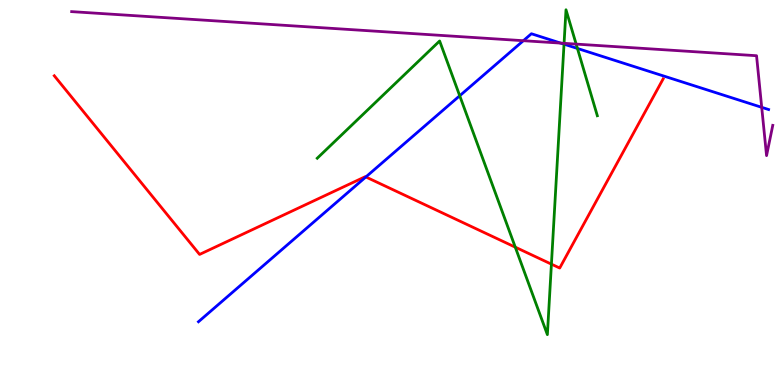[{'lines': ['blue', 'red'], 'intersections': [{'x': 4.72, 'y': 5.4}]}, {'lines': ['green', 'red'], 'intersections': [{'x': 6.65, 'y': 3.58}, {'x': 7.12, 'y': 3.14}]}, {'lines': ['purple', 'red'], 'intersections': []}, {'lines': ['blue', 'green'], 'intersections': [{'x': 5.93, 'y': 7.51}, {'x': 7.28, 'y': 8.85}, {'x': 7.45, 'y': 8.74}]}, {'lines': ['blue', 'purple'], 'intersections': [{'x': 6.75, 'y': 8.94}, {'x': 7.23, 'y': 8.88}, {'x': 9.83, 'y': 7.21}]}, {'lines': ['green', 'purple'], 'intersections': [{'x': 7.28, 'y': 8.87}, {'x': 7.43, 'y': 8.85}]}]